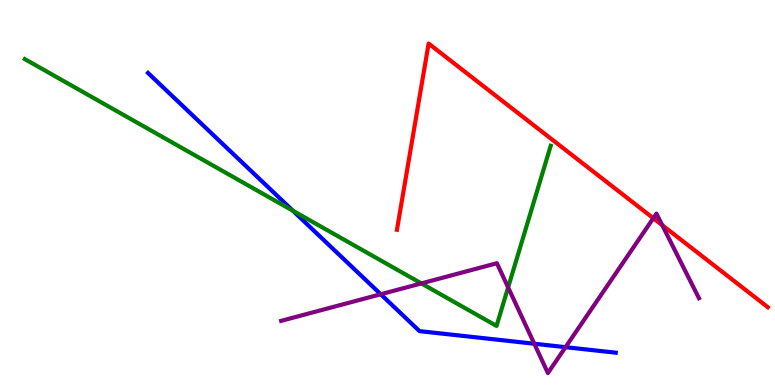[{'lines': ['blue', 'red'], 'intersections': []}, {'lines': ['green', 'red'], 'intersections': []}, {'lines': ['purple', 'red'], 'intersections': [{'x': 8.43, 'y': 4.33}, {'x': 8.54, 'y': 4.15}]}, {'lines': ['blue', 'green'], 'intersections': [{'x': 3.78, 'y': 4.53}]}, {'lines': ['blue', 'purple'], 'intersections': [{'x': 4.91, 'y': 2.36}, {'x': 6.89, 'y': 1.07}, {'x': 7.3, 'y': 0.983}]}, {'lines': ['green', 'purple'], 'intersections': [{'x': 5.44, 'y': 2.64}, {'x': 6.56, 'y': 2.53}]}]